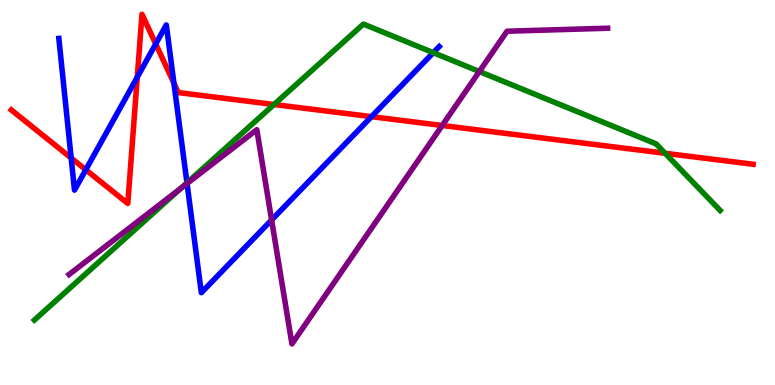[{'lines': ['blue', 'red'], 'intersections': [{'x': 0.918, 'y': 5.9}, {'x': 1.11, 'y': 5.59}, {'x': 1.77, 'y': 8.0}, {'x': 2.01, 'y': 8.86}, {'x': 2.24, 'y': 7.84}, {'x': 4.79, 'y': 6.97}]}, {'lines': ['green', 'red'], 'intersections': [{'x': 3.54, 'y': 7.29}, {'x': 8.58, 'y': 6.02}]}, {'lines': ['purple', 'red'], 'intersections': [{'x': 5.71, 'y': 6.74}]}, {'lines': ['blue', 'green'], 'intersections': [{'x': 2.41, 'y': 5.25}, {'x': 5.59, 'y': 8.63}]}, {'lines': ['blue', 'purple'], 'intersections': [{'x': 2.41, 'y': 5.23}, {'x': 3.5, 'y': 4.29}]}, {'lines': ['green', 'purple'], 'intersections': [{'x': 2.34, 'y': 5.11}, {'x': 6.18, 'y': 8.14}]}]